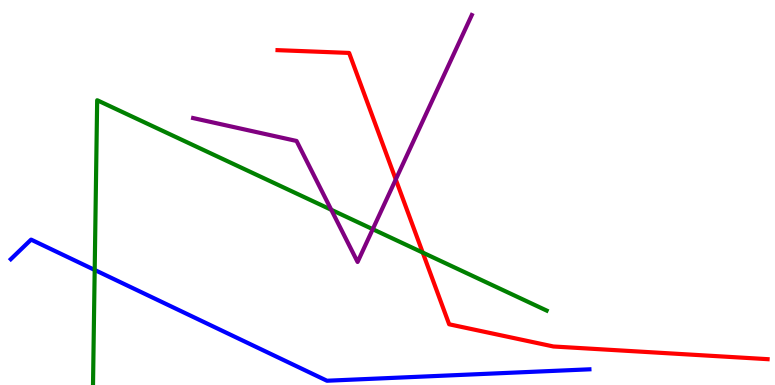[{'lines': ['blue', 'red'], 'intersections': []}, {'lines': ['green', 'red'], 'intersections': [{'x': 5.45, 'y': 3.44}]}, {'lines': ['purple', 'red'], 'intersections': [{'x': 5.11, 'y': 5.34}]}, {'lines': ['blue', 'green'], 'intersections': [{'x': 1.22, 'y': 2.99}]}, {'lines': ['blue', 'purple'], 'intersections': []}, {'lines': ['green', 'purple'], 'intersections': [{'x': 4.27, 'y': 4.55}, {'x': 4.81, 'y': 4.05}]}]